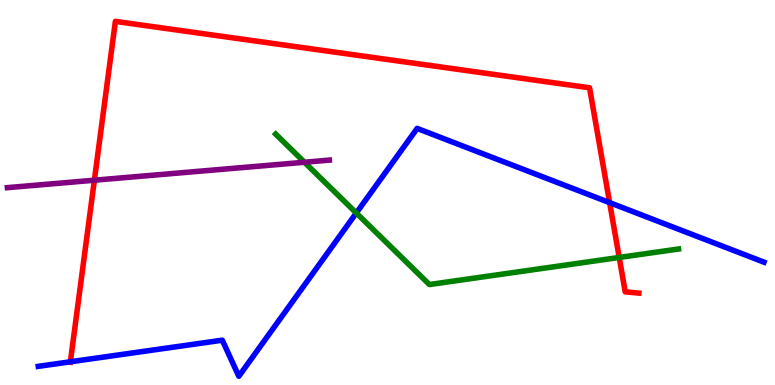[{'lines': ['blue', 'red'], 'intersections': [{'x': 0.908, 'y': 0.603}, {'x': 7.87, 'y': 4.74}]}, {'lines': ['green', 'red'], 'intersections': [{'x': 7.99, 'y': 3.31}]}, {'lines': ['purple', 'red'], 'intersections': [{'x': 1.22, 'y': 5.32}]}, {'lines': ['blue', 'green'], 'intersections': [{'x': 4.6, 'y': 4.47}]}, {'lines': ['blue', 'purple'], 'intersections': []}, {'lines': ['green', 'purple'], 'intersections': [{'x': 3.93, 'y': 5.79}]}]